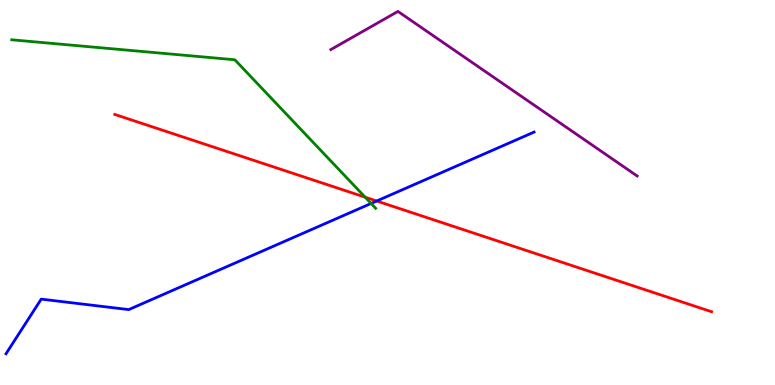[{'lines': ['blue', 'red'], 'intersections': [{'x': 4.86, 'y': 4.78}]}, {'lines': ['green', 'red'], 'intersections': [{'x': 4.71, 'y': 4.88}]}, {'lines': ['purple', 'red'], 'intersections': []}, {'lines': ['blue', 'green'], 'intersections': [{'x': 4.79, 'y': 4.72}]}, {'lines': ['blue', 'purple'], 'intersections': []}, {'lines': ['green', 'purple'], 'intersections': []}]